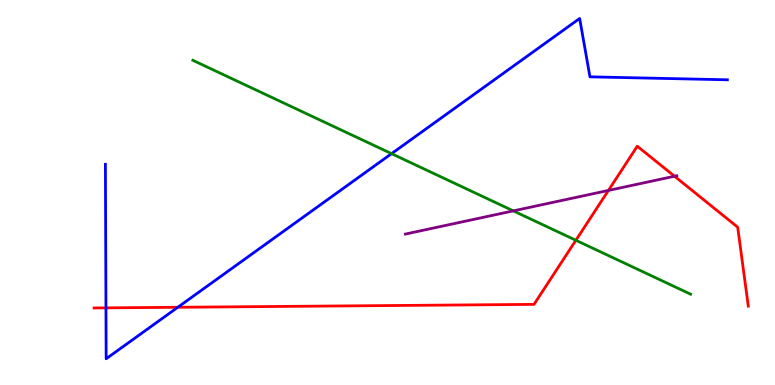[{'lines': ['blue', 'red'], 'intersections': [{'x': 1.37, 'y': 2.0}, {'x': 2.29, 'y': 2.02}]}, {'lines': ['green', 'red'], 'intersections': [{'x': 7.43, 'y': 3.76}]}, {'lines': ['purple', 'red'], 'intersections': [{'x': 7.85, 'y': 5.05}, {'x': 8.7, 'y': 5.42}]}, {'lines': ['blue', 'green'], 'intersections': [{'x': 5.05, 'y': 6.01}]}, {'lines': ['blue', 'purple'], 'intersections': []}, {'lines': ['green', 'purple'], 'intersections': [{'x': 6.62, 'y': 4.52}]}]